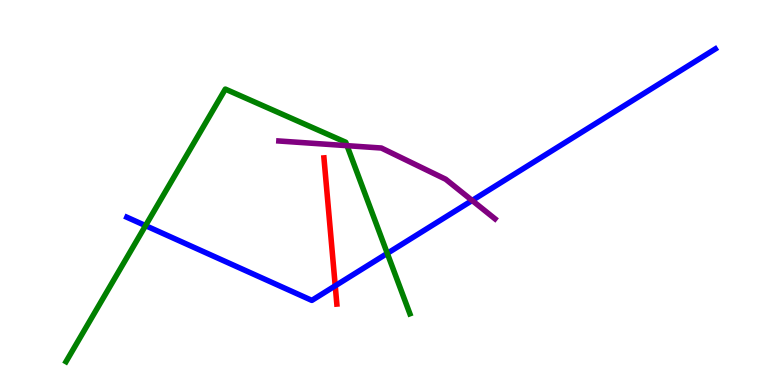[{'lines': ['blue', 'red'], 'intersections': [{'x': 4.33, 'y': 2.58}]}, {'lines': ['green', 'red'], 'intersections': []}, {'lines': ['purple', 'red'], 'intersections': []}, {'lines': ['blue', 'green'], 'intersections': [{'x': 1.88, 'y': 4.14}, {'x': 5.0, 'y': 3.42}]}, {'lines': ['blue', 'purple'], 'intersections': [{'x': 6.09, 'y': 4.79}]}, {'lines': ['green', 'purple'], 'intersections': [{'x': 4.48, 'y': 6.22}]}]